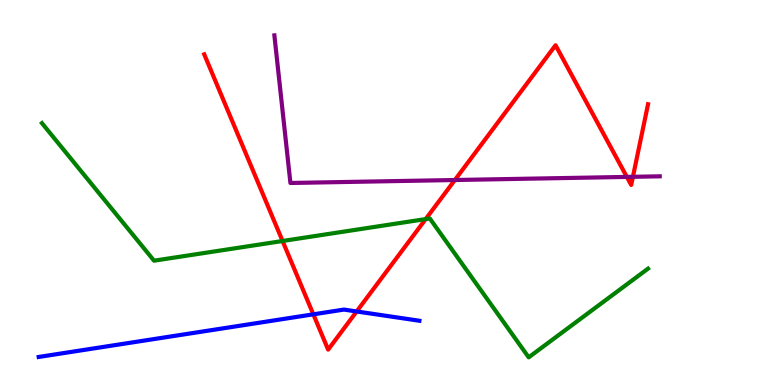[{'lines': ['blue', 'red'], 'intersections': [{'x': 4.04, 'y': 1.84}, {'x': 4.6, 'y': 1.91}]}, {'lines': ['green', 'red'], 'intersections': [{'x': 3.65, 'y': 3.74}, {'x': 5.49, 'y': 4.31}]}, {'lines': ['purple', 'red'], 'intersections': [{'x': 5.87, 'y': 5.32}, {'x': 8.09, 'y': 5.4}, {'x': 8.17, 'y': 5.41}]}, {'lines': ['blue', 'green'], 'intersections': []}, {'lines': ['blue', 'purple'], 'intersections': []}, {'lines': ['green', 'purple'], 'intersections': []}]